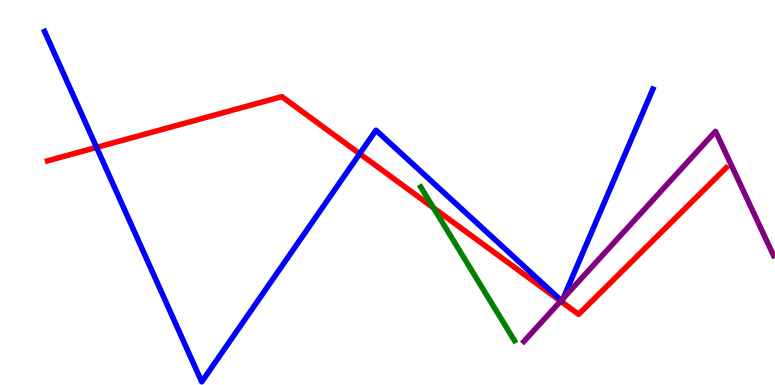[{'lines': ['blue', 'red'], 'intersections': [{'x': 1.25, 'y': 6.17}, {'x': 4.64, 'y': 6.01}]}, {'lines': ['green', 'red'], 'intersections': [{'x': 5.59, 'y': 4.6}]}, {'lines': ['purple', 'red'], 'intersections': [{'x': 7.23, 'y': 2.18}]}, {'lines': ['blue', 'green'], 'intersections': []}, {'lines': ['blue', 'purple'], 'intersections': [{'x': 7.24, 'y': 2.19}, {'x': 7.27, 'y': 2.25}]}, {'lines': ['green', 'purple'], 'intersections': []}]